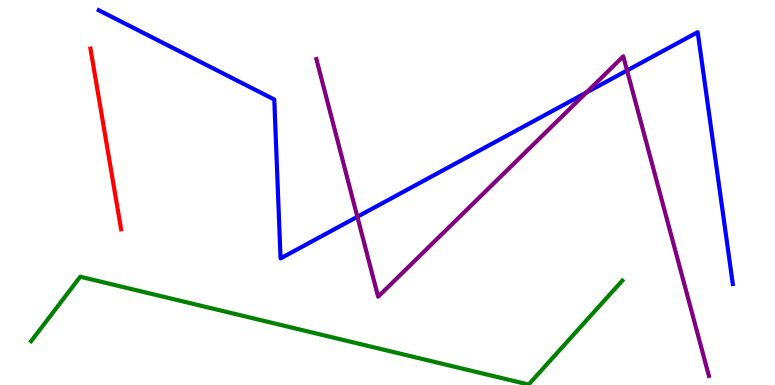[{'lines': ['blue', 'red'], 'intersections': []}, {'lines': ['green', 'red'], 'intersections': []}, {'lines': ['purple', 'red'], 'intersections': []}, {'lines': ['blue', 'green'], 'intersections': []}, {'lines': ['blue', 'purple'], 'intersections': [{'x': 4.61, 'y': 4.37}, {'x': 7.57, 'y': 7.6}, {'x': 8.09, 'y': 8.17}]}, {'lines': ['green', 'purple'], 'intersections': []}]